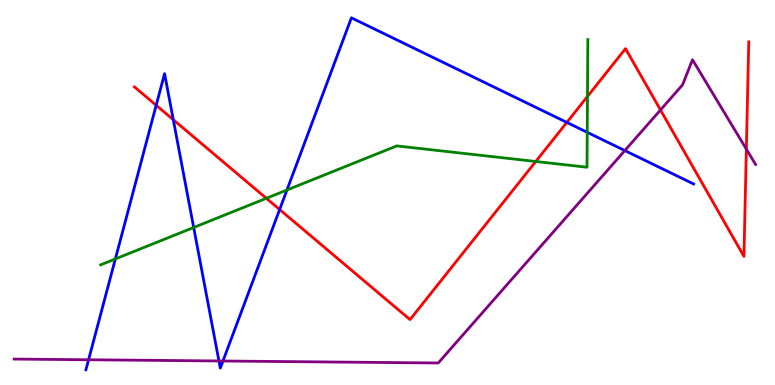[{'lines': ['blue', 'red'], 'intersections': [{'x': 2.02, 'y': 7.27}, {'x': 2.24, 'y': 6.89}, {'x': 3.61, 'y': 4.56}, {'x': 7.31, 'y': 6.82}]}, {'lines': ['green', 'red'], 'intersections': [{'x': 3.44, 'y': 4.85}, {'x': 6.91, 'y': 5.81}, {'x': 7.58, 'y': 7.49}]}, {'lines': ['purple', 'red'], 'intersections': [{'x': 8.52, 'y': 7.14}, {'x': 9.63, 'y': 6.13}]}, {'lines': ['blue', 'green'], 'intersections': [{'x': 1.49, 'y': 3.27}, {'x': 2.5, 'y': 4.09}, {'x': 3.7, 'y': 5.06}, {'x': 7.58, 'y': 6.56}]}, {'lines': ['blue', 'purple'], 'intersections': [{'x': 1.14, 'y': 0.656}, {'x': 2.83, 'y': 0.624}, {'x': 2.88, 'y': 0.623}, {'x': 8.06, 'y': 6.09}]}, {'lines': ['green', 'purple'], 'intersections': []}]